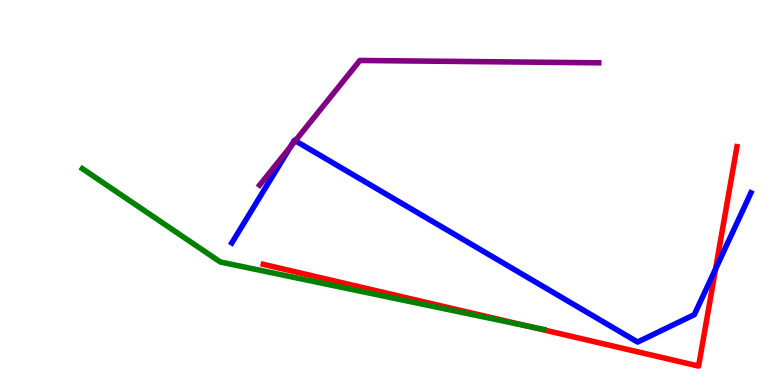[{'lines': ['blue', 'red'], 'intersections': [{'x': 9.23, 'y': 3.01}]}, {'lines': ['green', 'red'], 'intersections': [{'x': 6.8, 'y': 1.53}]}, {'lines': ['purple', 'red'], 'intersections': []}, {'lines': ['blue', 'green'], 'intersections': []}, {'lines': ['blue', 'purple'], 'intersections': [{'x': 3.75, 'y': 6.19}, {'x': 3.81, 'y': 6.34}]}, {'lines': ['green', 'purple'], 'intersections': []}]